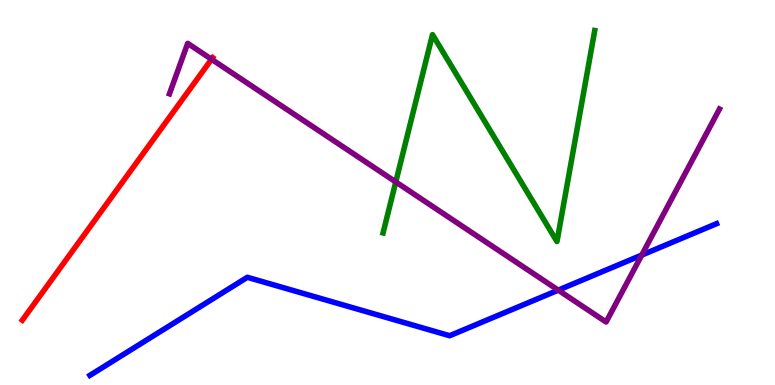[{'lines': ['blue', 'red'], 'intersections': []}, {'lines': ['green', 'red'], 'intersections': []}, {'lines': ['purple', 'red'], 'intersections': [{'x': 2.73, 'y': 8.46}]}, {'lines': ['blue', 'green'], 'intersections': []}, {'lines': ['blue', 'purple'], 'intersections': [{'x': 7.2, 'y': 2.46}, {'x': 8.28, 'y': 3.37}]}, {'lines': ['green', 'purple'], 'intersections': [{'x': 5.11, 'y': 5.27}]}]